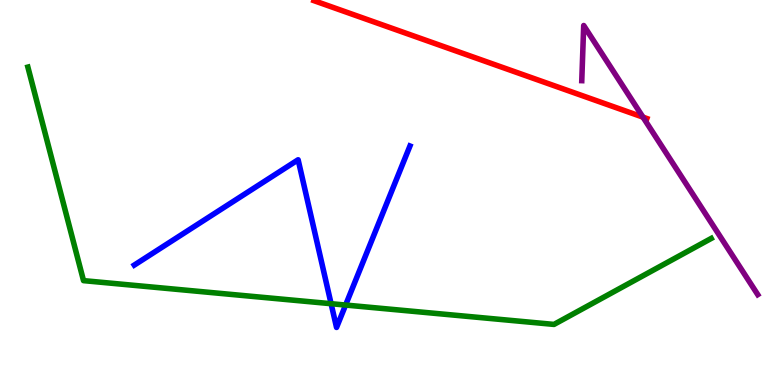[{'lines': ['blue', 'red'], 'intersections': []}, {'lines': ['green', 'red'], 'intersections': []}, {'lines': ['purple', 'red'], 'intersections': [{'x': 8.3, 'y': 6.96}]}, {'lines': ['blue', 'green'], 'intersections': [{'x': 4.27, 'y': 2.11}, {'x': 4.46, 'y': 2.08}]}, {'lines': ['blue', 'purple'], 'intersections': []}, {'lines': ['green', 'purple'], 'intersections': []}]